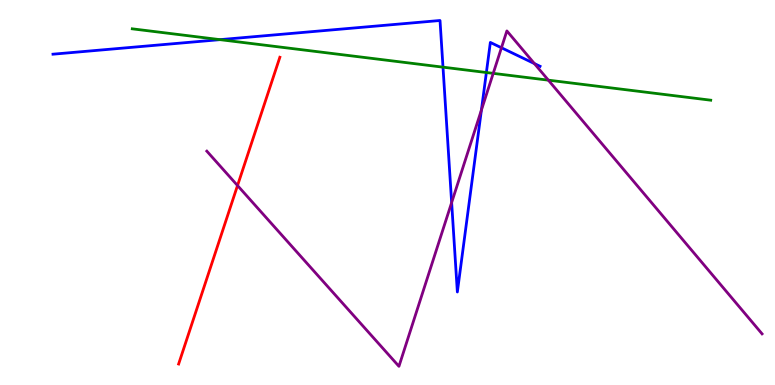[{'lines': ['blue', 'red'], 'intersections': []}, {'lines': ['green', 'red'], 'intersections': []}, {'lines': ['purple', 'red'], 'intersections': [{'x': 3.06, 'y': 5.18}]}, {'lines': ['blue', 'green'], 'intersections': [{'x': 2.84, 'y': 8.97}, {'x': 5.72, 'y': 8.26}, {'x': 6.28, 'y': 8.12}]}, {'lines': ['blue', 'purple'], 'intersections': [{'x': 5.83, 'y': 4.74}, {'x': 6.21, 'y': 7.14}, {'x': 6.47, 'y': 8.76}, {'x': 6.9, 'y': 8.35}]}, {'lines': ['green', 'purple'], 'intersections': [{'x': 6.36, 'y': 8.09}, {'x': 7.08, 'y': 7.92}]}]